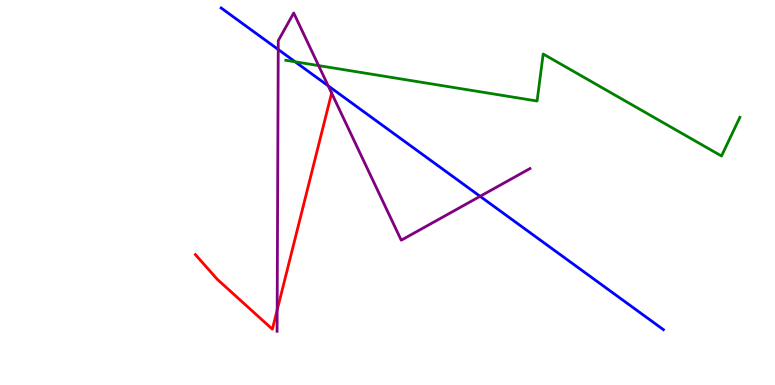[{'lines': ['blue', 'red'], 'intersections': []}, {'lines': ['green', 'red'], 'intersections': []}, {'lines': ['purple', 'red'], 'intersections': [{'x': 3.58, 'y': 1.95}, {'x': 4.28, 'y': 7.58}]}, {'lines': ['blue', 'green'], 'intersections': [{'x': 3.81, 'y': 8.4}]}, {'lines': ['blue', 'purple'], 'intersections': [{'x': 3.59, 'y': 8.71}, {'x': 4.23, 'y': 7.77}, {'x': 6.19, 'y': 4.9}]}, {'lines': ['green', 'purple'], 'intersections': [{'x': 4.11, 'y': 8.3}]}]